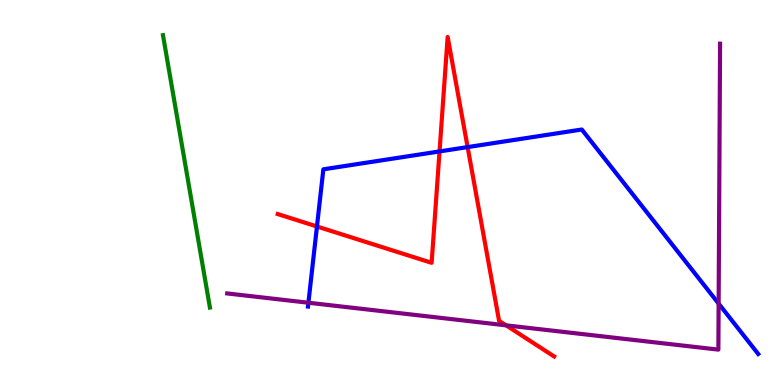[{'lines': ['blue', 'red'], 'intersections': [{'x': 4.09, 'y': 4.12}, {'x': 5.67, 'y': 6.07}, {'x': 6.03, 'y': 6.18}]}, {'lines': ['green', 'red'], 'intersections': []}, {'lines': ['purple', 'red'], 'intersections': [{'x': 6.53, 'y': 1.55}]}, {'lines': ['blue', 'green'], 'intersections': []}, {'lines': ['blue', 'purple'], 'intersections': [{'x': 3.98, 'y': 2.14}, {'x': 9.27, 'y': 2.11}]}, {'lines': ['green', 'purple'], 'intersections': []}]